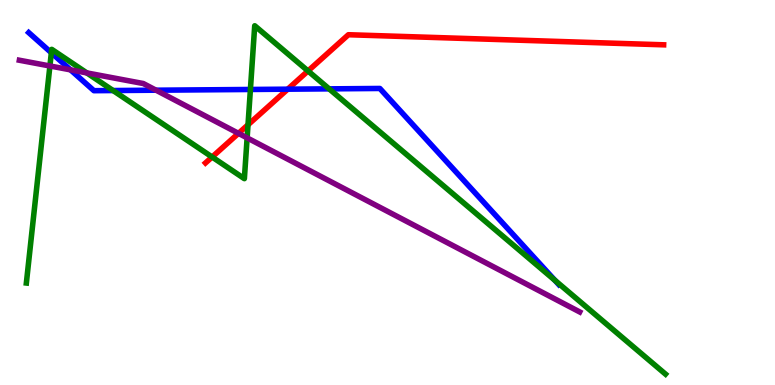[{'lines': ['blue', 'red'], 'intersections': [{'x': 3.71, 'y': 7.68}]}, {'lines': ['green', 'red'], 'intersections': [{'x': 2.74, 'y': 5.92}, {'x': 3.2, 'y': 6.76}, {'x': 3.97, 'y': 8.16}]}, {'lines': ['purple', 'red'], 'intersections': [{'x': 3.08, 'y': 6.54}]}, {'lines': ['blue', 'green'], 'intersections': [{'x': 0.662, 'y': 8.63}, {'x': 1.46, 'y': 7.65}, {'x': 3.23, 'y': 7.68}, {'x': 4.25, 'y': 7.69}, {'x': 7.16, 'y': 2.72}]}, {'lines': ['blue', 'purple'], 'intersections': [{'x': 0.91, 'y': 8.19}, {'x': 2.01, 'y': 7.66}]}, {'lines': ['green', 'purple'], 'intersections': [{'x': 0.644, 'y': 8.29}, {'x': 1.12, 'y': 8.11}, {'x': 3.19, 'y': 6.42}]}]